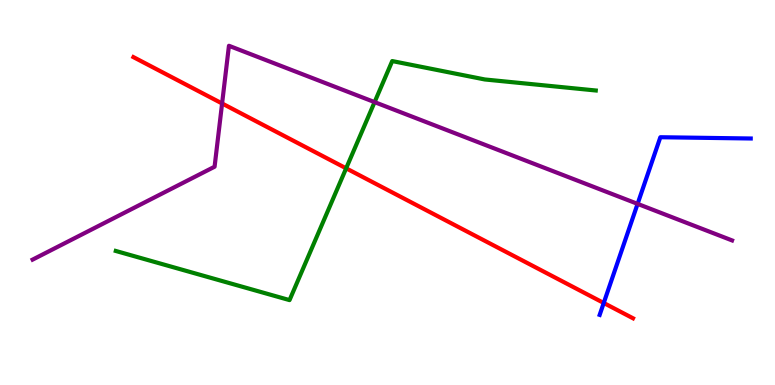[{'lines': ['blue', 'red'], 'intersections': [{'x': 7.79, 'y': 2.13}]}, {'lines': ['green', 'red'], 'intersections': [{'x': 4.47, 'y': 5.63}]}, {'lines': ['purple', 'red'], 'intersections': [{'x': 2.87, 'y': 7.31}]}, {'lines': ['blue', 'green'], 'intersections': []}, {'lines': ['blue', 'purple'], 'intersections': [{'x': 8.23, 'y': 4.7}]}, {'lines': ['green', 'purple'], 'intersections': [{'x': 4.83, 'y': 7.35}]}]